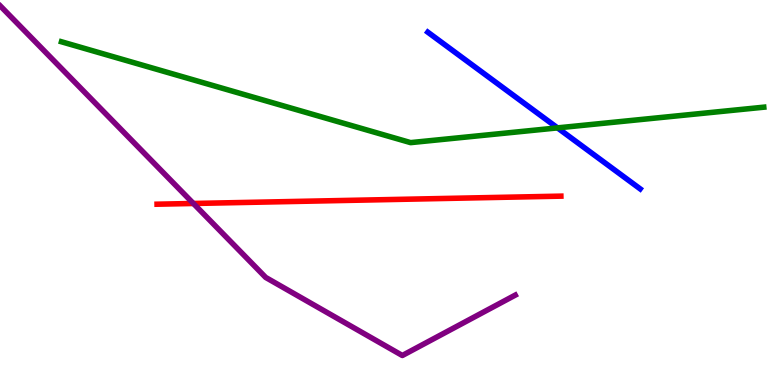[{'lines': ['blue', 'red'], 'intersections': []}, {'lines': ['green', 'red'], 'intersections': []}, {'lines': ['purple', 'red'], 'intersections': [{'x': 2.5, 'y': 4.71}]}, {'lines': ['blue', 'green'], 'intersections': [{'x': 7.19, 'y': 6.68}]}, {'lines': ['blue', 'purple'], 'intersections': []}, {'lines': ['green', 'purple'], 'intersections': []}]